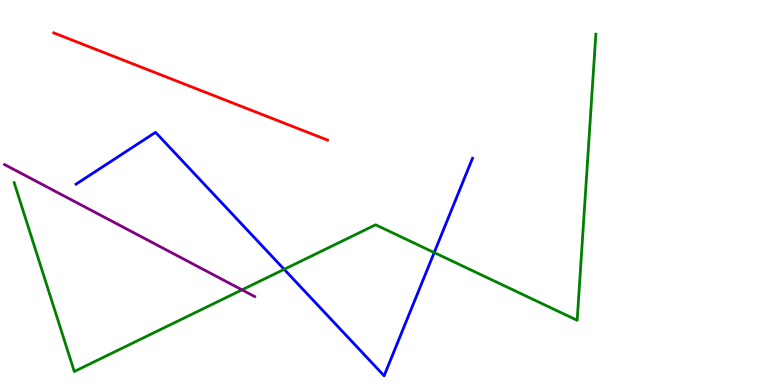[{'lines': ['blue', 'red'], 'intersections': []}, {'lines': ['green', 'red'], 'intersections': []}, {'lines': ['purple', 'red'], 'intersections': []}, {'lines': ['blue', 'green'], 'intersections': [{'x': 3.67, 'y': 3.0}, {'x': 5.6, 'y': 3.44}]}, {'lines': ['blue', 'purple'], 'intersections': []}, {'lines': ['green', 'purple'], 'intersections': [{'x': 3.12, 'y': 2.47}]}]